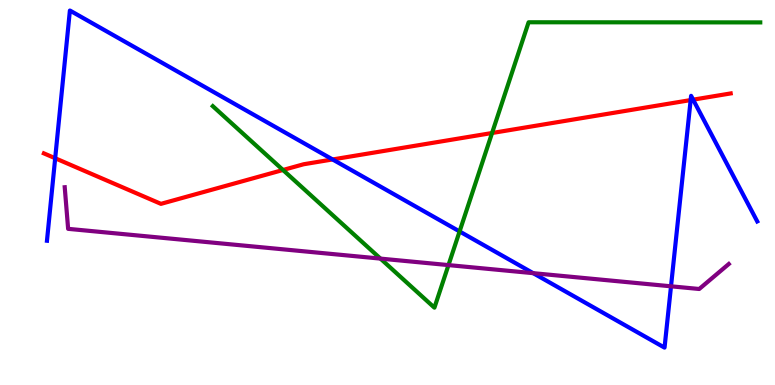[{'lines': ['blue', 'red'], 'intersections': [{'x': 0.712, 'y': 5.89}, {'x': 4.29, 'y': 5.86}, {'x': 8.91, 'y': 7.4}, {'x': 8.94, 'y': 7.41}]}, {'lines': ['green', 'red'], 'intersections': [{'x': 3.65, 'y': 5.58}, {'x': 6.35, 'y': 6.55}]}, {'lines': ['purple', 'red'], 'intersections': []}, {'lines': ['blue', 'green'], 'intersections': [{'x': 5.93, 'y': 3.99}]}, {'lines': ['blue', 'purple'], 'intersections': [{'x': 6.88, 'y': 2.9}, {'x': 8.66, 'y': 2.56}]}, {'lines': ['green', 'purple'], 'intersections': [{'x': 4.91, 'y': 3.28}, {'x': 5.79, 'y': 3.11}]}]